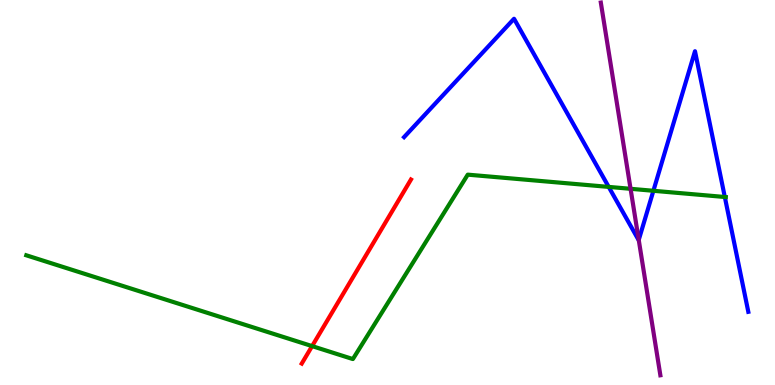[{'lines': ['blue', 'red'], 'intersections': []}, {'lines': ['green', 'red'], 'intersections': [{'x': 4.03, 'y': 1.01}]}, {'lines': ['purple', 'red'], 'intersections': []}, {'lines': ['blue', 'green'], 'intersections': [{'x': 7.85, 'y': 5.15}, {'x': 8.43, 'y': 5.04}, {'x': 9.35, 'y': 4.88}]}, {'lines': ['blue', 'purple'], 'intersections': [{'x': 8.24, 'y': 3.77}]}, {'lines': ['green', 'purple'], 'intersections': [{'x': 8.14, 'y': 5.1}]}]